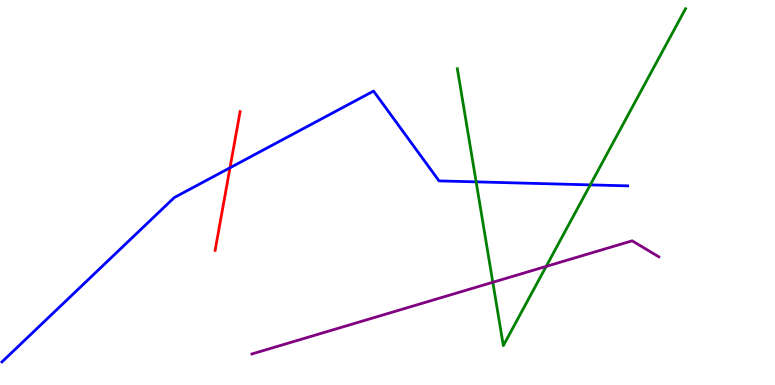[{'lines': ['blue', 'red'], 'intersections': [{'x': 2.97, 'y': 5.64}]}, {'lines': ['green', 'red'], 'intersections': []}, {'lines': ['purple', 'red'], 'intersections': []}, {'lines': ['blue', 'green'], 'intersections': [{'x': 6.14, 'y': 5.28}, {'x': 7.62, 'y': 5.2}]}, {'lines': ['blue', 'purple'], 'intersections': []}, {'lines': ['green', 'purple'], 'intersections': [{'x': 6.36, 'y': 2.67}, {'x': 7.05, 'y': 3.08}]}]